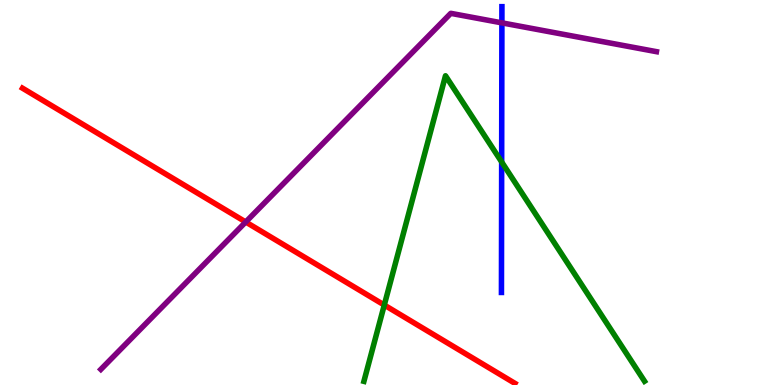[{'lines': ['blue', 'red'], 'intersections': []}, {'lines': ['green', 'red'], 'intersections': [{'x': 4.96, 'y': 2.08}]}, {'lines': ['purple', 'red'], 'intersections': [{'x': 3.17, 'y': 4.23}]}, {'lines': ['blue', 'green'], 'intersections': [{'x': 6.47, 'y': 5.79}]}, {'lines': ['blue', 'purple'], 'intersections': [{'x': 6.48, 'y': 9.41}]}, {'lines': ['green', 'purple'], 'intersections': []}]